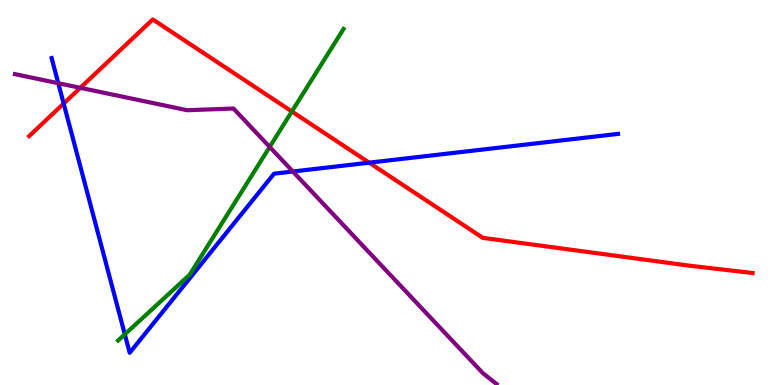[{'lines': ['blue', 'red'], 'intersections': [{'x': 0.821, 'y': 7.31}, {'x': 4.76, 'y': 5.77}]}, {'lines': ['green', 'red'], 'intersections': [{'x': 3.77, 'y': 7.1}]}, {'lines': ['purple', 'red'], 'intersections': [{'x': 1.04, 'y': 7.72}]}, {'lines': ['blue', 'green'], 'intersections': [{'x': 1.61, 'y': 1.32}]}, {'lines': ['blue', 'purple'], 'intersections': [{'x': 0.752, 'y': 7.84}, {'x': 3.78, 'y': 5.55}]}, {'lines': ['green', 'purple'], 'intersections': [{'x': 3.48, 'y': 6.18}]}]